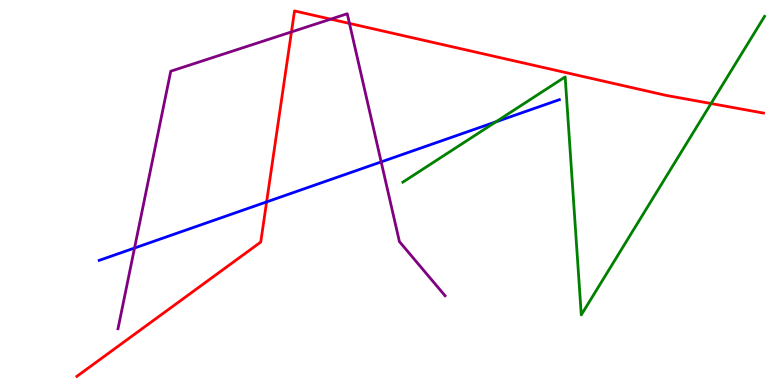[{'lines': ['blue', 'red'], 'intersections': [{'x': 3.44, 'y': 4.76}]}, {'lines': ['green', 'red'], 'intersections': [{'x': 9.17, 'y': 7.31}]}, {'lines': ['purple', 'red'], 'intersections': [{'x': 3.76, 'y': 9.17}, {'x': 4.27, 'y': 9.5}, {'x': 4.51, 'y': 9.39}]}, {'lines': ['blue', 'green'], 'intersections': [{'x': 6.4, 'y': 6.84}]}, {'lines': ['blue', 'purple'], 'intersections': [{'x': 1.74, 'y': 3.56}, {'x': 4.92, 'y': 5.79}]}, {'lines': ['green', 'purple'], 'intersections': []}]